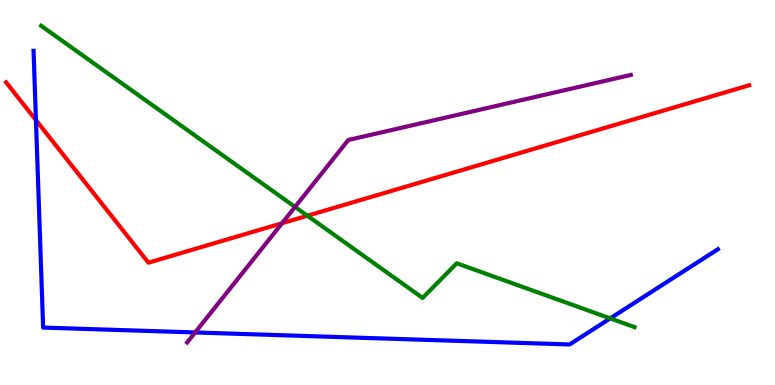[{'lines': ['blue', 'red'], 'intersections': [{'x': 0.464, 'y': 6.88}]}, {'lines': ['green', 'red'], 'intersections': [{'x': 3.97, 'y': 4.4}]}, {'lines': ['purple', 'red'], 'intersections': [{'x': 3.64, 'y': 4.2}]}, {'lines': ['blue', 'green'], 'intersections': [{'x': 7.87, 'y': 1.73}]}, {'lines': ['blue', 'purple'], 'intersections': [{'x': 2.52, 'y': 1.36}]}, {'lines': ['green', 'purple'], 'intersections': [{'x': 3.81, 'y': 4.63}]}]